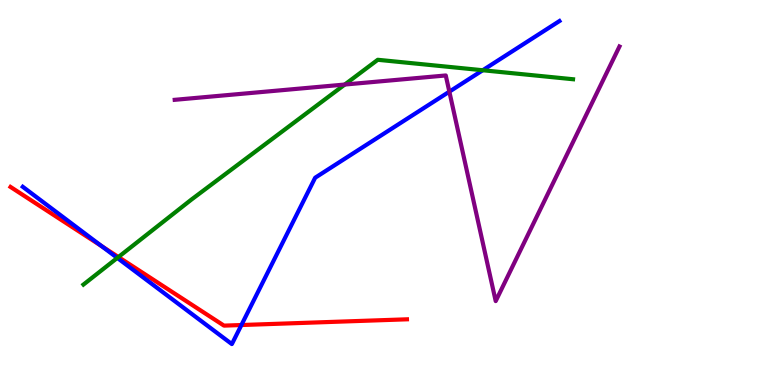[{'lines': ['blue', 'red'], 'intersections': [{'x': 1.31, 'y': 3.6}, {'x': 3.11, 'y': 1.56}]}, {'lines': ['green', 'red'], 'intersections': [{'x': 1.53, 'y': 3.32}]}, {'lines': ['purple', 'red'], 'intersections': []}, {'lines': ['blue', 'green'], 'intersections': [{'x': 1.51, 'y': 3.3}, {'x': 6.23, 'y': 8.18}]}, {'lines': ['blue', 'purple'], 'intersections': [{'x': 5.8, 'y': 7.62}]}, {'lines': ['green', 'purple'], 'intersections': [{'x': 4.45, 'y': 7.8}]}]